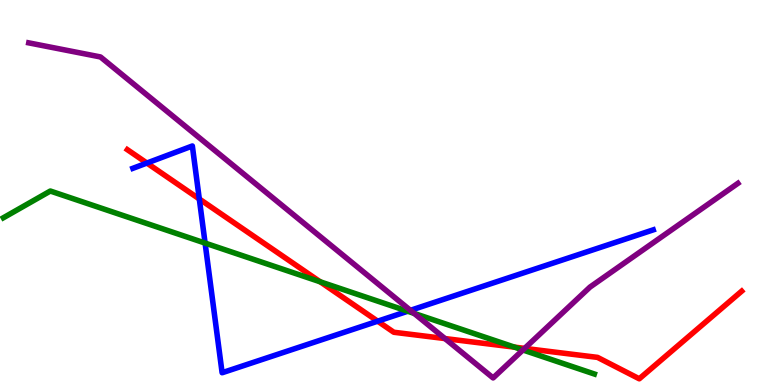[{'lines': ['blue', 'red'], 'intersections': [{'x': 1.9, 'y': 5.76}, {'x': 2.57, 'y': 4.83}, {'x': 4.87, 'y': 1.66}]}, {'lines': ['green', 'red'], 'intersections': [{'x': 4.13, 'y': 2.68}, {'x': 6.64, 'y': 0.983}]}, {'lines': ['purple', 'red'], 'intersections': [{'x': 5.74, 'y': 1.21}, {'x': 6.77, 'y': 0.951}]}, {'lines': ['blue', 'green'], 'intersections': [{'x': 2.65, 'y': 3.69}, {'x': 5.26, 'y': 1.92}]}, {'lines': ['blue', 'purple'], 'intersections': [{'x': 5.3, 'y': 1.94}]}, {'lines': ['green', 'purple'], 'intersections': [{'x': 5.34, 'y': 1.86}, {'x': 6.75, 'y': 0.91}]}]